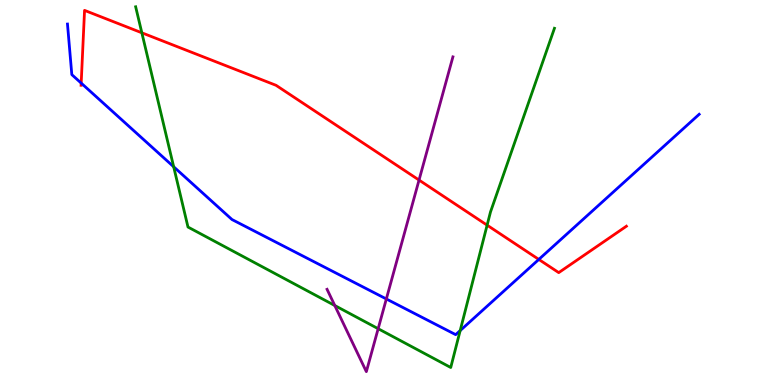[{'lines': ['blue', 'red'], 'intersections': [{'x': 1.05, 'y': 7.84}, {'x': 6.95, 'y': 3.26}]}, {'lines': ['green', 'red'], 'intersections': [{'x': 1.83, 'y': 9.15}, {'x': 6.29, 'y': 4.15}]}, {'lines': ['purple', 'red'], 'intersections': [{'x': 5.41, 'y': 5.32}]}, {'lines': ['blue', 'green'], 'intersections': [{'x': 2.24, 'y': 5.67}, {'x': 5.94, 'y': 1.41}]}, {'lines': ['blue', 'purple'], 'intersections': [{'x': 4.99, 'y': 2.23}]}, {'lines': ['green', 'purple'], 'intersections': [{'x': 4.32, 'y': 2.06}, {'x': 4.88, 'y': 1.46}]}]